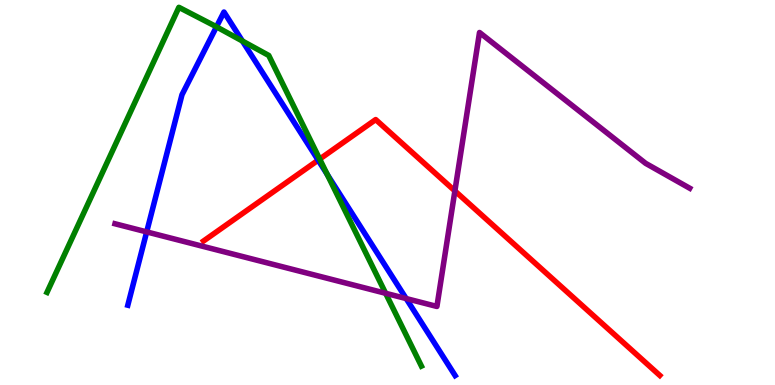[{'lines': ['blue', 'red'], 'intersections': [{'x': 4.11, 'y': 5.84}]}, {'lines': ['green', 'red'], 'intersections': [{'x': 4.12, 'y': 5.87}]}, {'lines': ['purple', 'red'], 'intersections': [{'x': 5.87, 'y': 5.04}]}, {'lines': ['blue', 'green'], 'intersections': [{'x': 2.79, 'y': 9.3}, {'x': 3.13, 'y': 8.93}, {'x': 4.22, 'y': 5.47}]}, {'lines': ['blue', 'purple'], 'intersections': [{'x': 1.89, 'y': 3.98}, {'x': 5.24, 'y': 2.25}]}, {'lines': ['green', 'purple'], 'intersections': [{'x': 4.98, 'y': 2.38}]}]